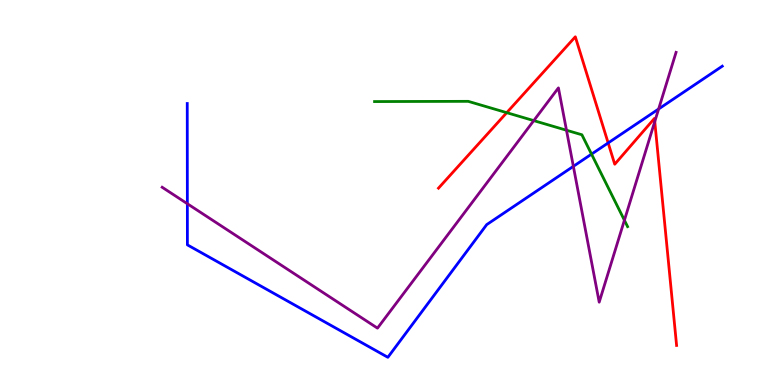[{'lines': ['blue', 'red'], 'intersections': [{'x': 7.85, 'y': 6.29}]}, {'lines': ['green', 'red'], 'intersections': [{'x': 6.54, 'y': 7.07}]}, {'lines': ['purple', 'red'], 'intersections': [{'x': 8.45, 'y': 6.84}]}, {'lines': ['blue', 'green'], 'intersections': [{'x': 7.63, 'y': 6.0}]}, {'lines': ['blue', 'purple'], 'intersections': [{'x': 2.42, 'y': 4.71}, {'x': 7.4, 'y': 5.68}, {'x': 8.5, 'y': 7.17}]}, {'lines': ['green', 'purple'], 'intersections': [{'x': 6.89, 'y': 6.87}, {'x': 7.31, 'y': 6.62}, {'x': 8.06, 'y': 4.28}]}]